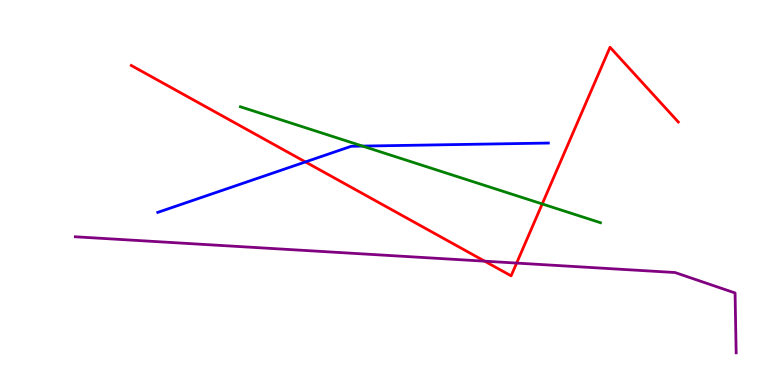[{'lines': ['blue', 'red'], 'intersections': [{'x': 3.94, 'y': 5.79}]}, {'lines': ['green', 'red'], 'intersections': [{'x': 7.0, 'y': 4.7}]}, {'lines': ['purple', 'red'], 'intersections': [{'x': 6.25, 'y': 3.22}, {'x': 6.67, 'y': 3.17}]}, {'lines': ['blue', 'green'], 'intersections': [{'x': 4.68, 'y': 6.21}]}, {'lines': ['blue', 'purple'], 'intersections': []}, {'lines': ['green', 'purple'], 'intersections': []}]